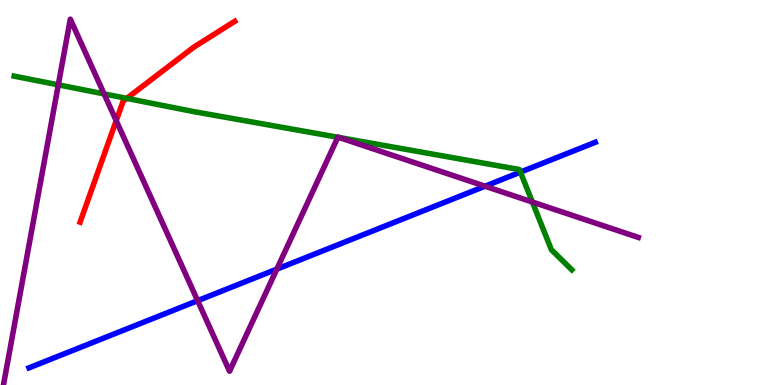[{'lines': ['blue', 'red'], 'intersections': []}, {'lines': ['green', 'red'], 'intersections': [{'x': 1.64, 'y': 7.44}]}, {'lines': ['purple', 'red'], 'intersections': [{'x': 1.5, 'y': 6.87}]}, {'lines': ['blue', 'green'], 'intersections': [{'x': 6.72, 'y': 5.53}]}, {'lines': ['blue', 'purple'], 'intersections': [{'x': 2.55, 'y': 2.19}, {'x': 3.57, 'y': 3.01}, {'x': 6.26, 'y': 5.16}]}, {'lines': ['green', 'purple'], 'intersections': [{'x': 0.752, 'y': 7.8}, {'x': 1.34, 'y': 7.56}, {'x': 4.36, 'y': 6.43}, {'x': 4.38, 'y': 6.43}, {'x': 6.87, 'y': 4.75}]}]